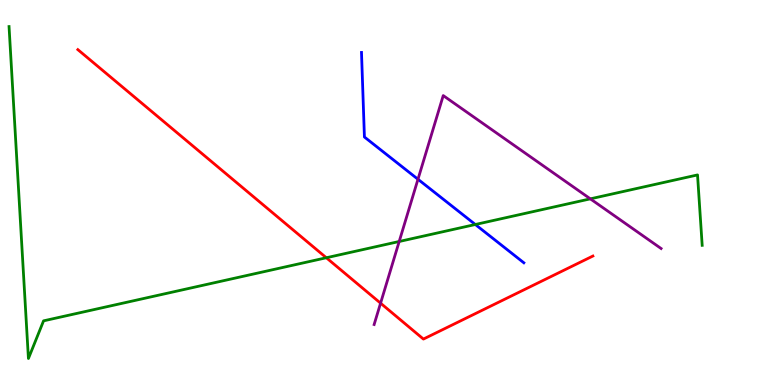[{'lines': ['blue', 'red'], 'intersections': []}, {'lines': ['green', 'red'], 'intersections': [{'x': 4.21, 'y': 3.31}]}, {'lines': ['purple', 'red'], 'intersections': [{'x': 4.91, 'y': 2.13}]}, {'lines': ['blue', 'green'], 'intersections': [{'x': 6.13, 'y': 4.17}]}, {'lines': ['blue', 'purple'], 'intersections': [{'x': 5.39, 'y': 5.34}]}, {'lines': ['green', 'purple'], 'intersections': [{'x': 5.15, 'y': 3.73}, {'x': 7.62, 'y': 4.84}]}]